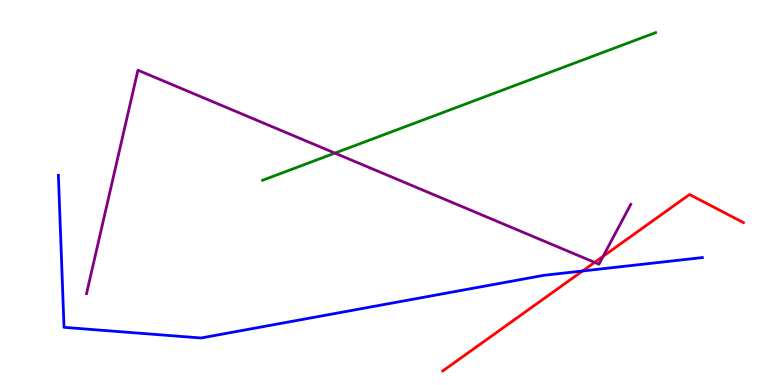[{'lines': ['blue', 'red'], 'intersections': [{'x': 7.52, 'y': 2.96}]}, {'lines': ['green', 'red'], 'intersections': []}, {'lines': ['purple', 'red'], 'intersections': [{'x': 7.67, 'y': 3.18}, {'x': 7.78, 'y': 3.34}]}, {'lines': ['blue', 'green'], 'intersections': []}, {'lines': ['blue', 'purple'], 'intersections': []}, {'lines': ['green', 'purple'], 'intersections': [{'x': 4.32, 'y': 6.02}]}]